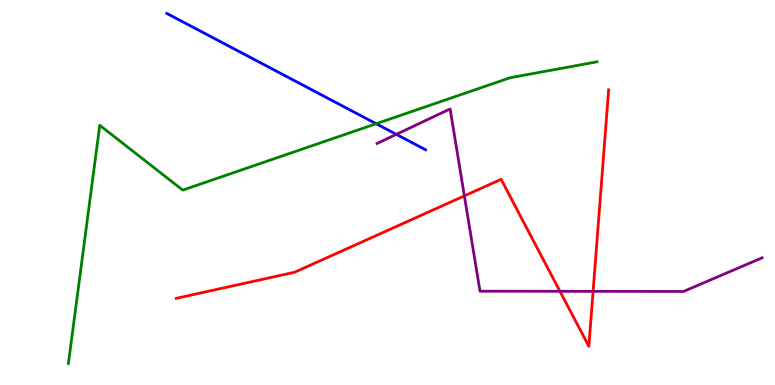[{'lines': ['blue', 'red'], 'intersections': []}, {'lines': ['green', 'red'], 'intersections': []}, {'lines': ['purple', 'red'], 'intersections': [{'x': 5.99, 'y': 4.91}, {'x': 7.23, 'y': 2.43}, {'x': 7.65, 'y': 2.43}]}, {'lines': ['blue', 'green'], 'intersections': [{'x': 4.85, 'y': 6.79}]}, {'lines': ['blue', 'purple'], 'intersections': [{'x': 5.11, 'y': 6.51}]}, {'lines': ['green', 'purple'], 'intersections': []}]